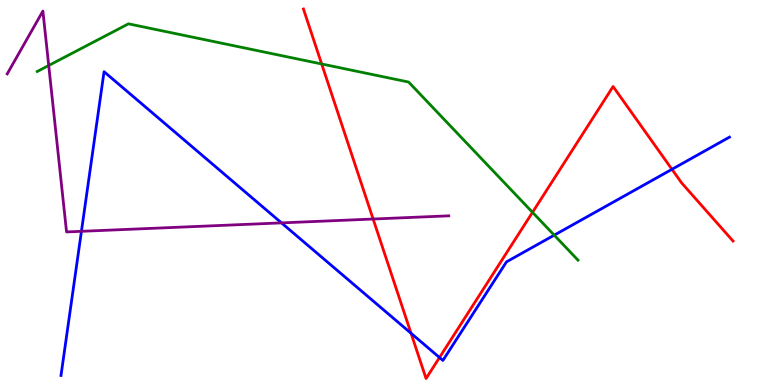[{'lines': ['blue', 'red'], 'intersections': [{'x': 5.3, 'y': 1.34}, {'x': 5.67, 'y': 0.714}, {'x': 8.67, 'y': 5.6}]}, {'lines': ['green', 'red'], 'intersections': [{'x': 4.15, 'y': 8.34}, {'x': 6.87, 'y': 4.49}]}, {'lines': ['purple', 'red'], 'intersections': [{'x': 4.81, 'y': 4.31}]}, {'lines': ['blue', 'green'], 'intersections': [{'x': 7.15, 'y': 3.89}]}, {'lines': ['blue', 'purple'], 'intersections': [{'x': 1.05, 'y': 3.99}, {'x': 3.63, 'y': 4.21}]}, {'lines': ['green', 'purple'], 'intersections': [{'x': 0.629, 'y': 8.3}]}]